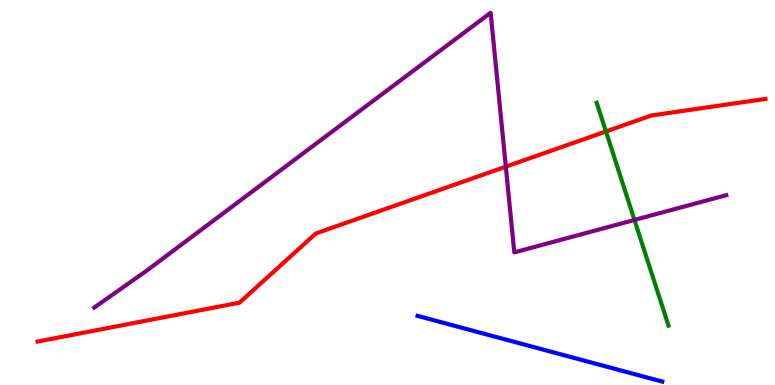[{'lines': ['blue', 'red'], 'intersections': []}, {'lines': ['green', 'red'], 'intersections': [{'x': 7.82, 'y': 6.59}]}, {'lines': ['purple', 'red'], 'intersections': [{'x': 6.53, 'y': 5.67}]}, {'lines': ['blue', 'green'], 'intersections': []}, {'lines': ['blue', 'purple'], 'intersections': []}, {'lines': ['green', 'purple'], 'intersections': [{'x': 8.19, 'y': 4.29}]}]